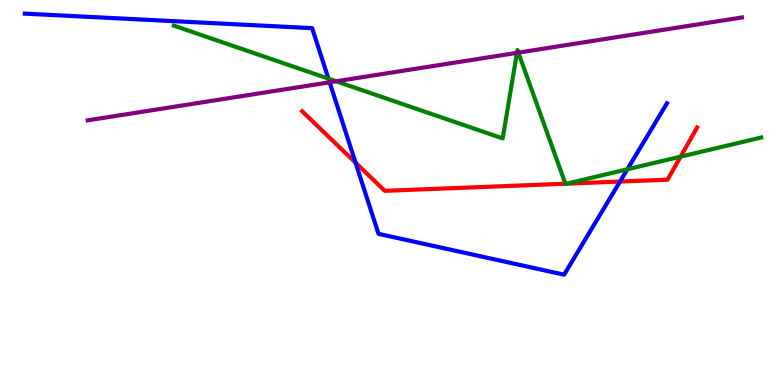[{'lines': ['blue', 'red'], 'intersections': [{'x': 4.59, 'y': 5.77}, {'x': 8.0, 'y': 5.28}]}, {'lines': ['green', 'red'], 'intersections': [{'x': 7.3, 'y': 5.23}, {'x': 7.31, 'y': 5.23}, {'x': 8.78, 'y': 5.93}]}, {'lines': ['purple', 'red'], 'intersections': []}, {'lines': ['blue', 'green'], 'intersections': [{'x': 4.24, 'y': 7.96}, {'x': 8.1, 'y': 5.6}]}, {'lines': ['blue', 'purple'], 'intersections': [{'x': 4.25, 'y': 7.86}]}, {'lines': ['green', 'purple'], 'intersections': [{'x': 4.34, 'y': 7.89}, {'x': 6.67, 'y': 8.63}, {'x': 6.69, 'y': 8.63}]}]